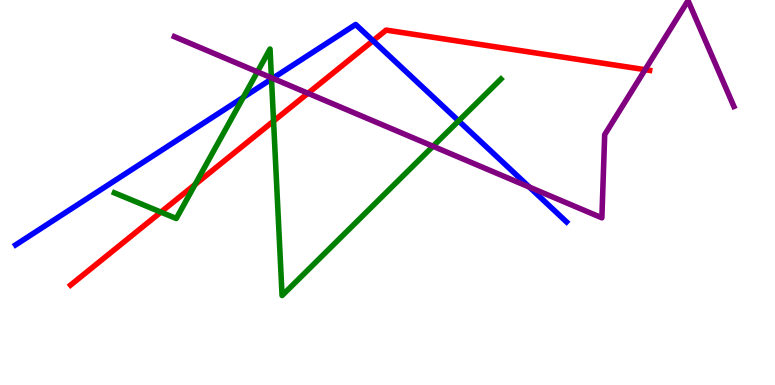[{'lines': ['blue', 'red'], 'intersections': [{'x': 4.81, 'y': 8.94}]}, {'lines': ['green', 'red'], 'intersections': [{'x': 2.08, 'y': 4.49}, {'x': 2.52, 'y': 5.21}, {'x': 3.53, 'y': 6.86}]}, {'lines': ['purple', 'red'], 'intersections': [{'x': 3.97, 'y': 7.58}, {'x': 8.32, 'y': 8.19}]}, {'lines': ['blue', 'green'], 'intersections': [{'x': 3.14, 'y': 7.47}, {'x': 3.5, 'y': 7.95}, {'x': 5.92, 'y': 6.86}]}, {'lines': ['blue', 'purple'], 'intersections': [{'x': 3.52, 'y': 7.97}, {'x': 6.83, 'y': 5.14}]}, {'lines': ['green', 'purple'], 'intersections': [{'x': 3.32, 'y': 8.13}, {'x': 3.5, 'y': 7.98}, {'x': 5.59, 'y': 6.2}]}]